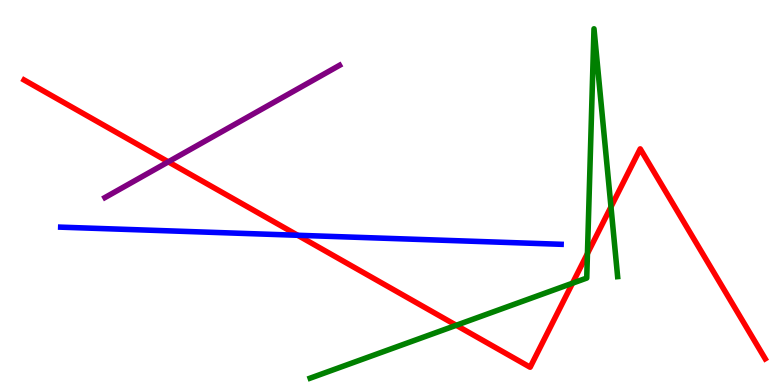[{'lines': ['blue', 'red'], 'intersections': [{'x': 3.84, 'y': 3.89}]}, {'lines': ['green', 'red'], 'intersections': [{'x': 5.89, 'y': 1.55}, {'x': 7.39, 'y': 2.64}, {'x': 7.58, 'y': 3.41}, {'x': 7.88, 'y': 4.63}]}, {'lines': ['purple', 'red'], 'intersections': [{'x': 2.17, 'y': 5.8}]}, {'lines': ['blue', 'green'], 'intersections': []}, {'lines': ['blue', 'purple'], 'intersections': []}, {'lines': ['green', 'purple'], 'intersections': []}]